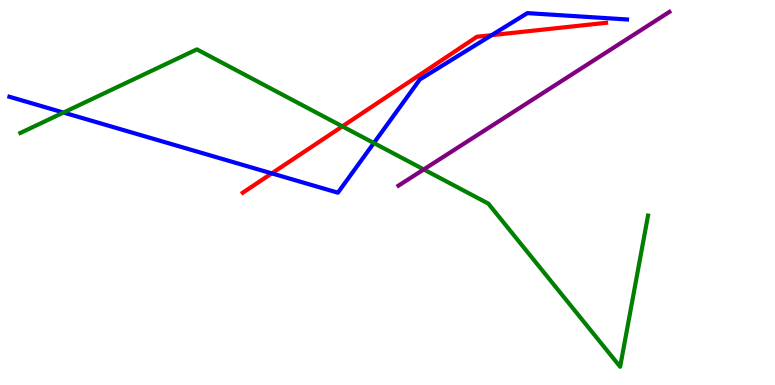[{'lines': ['blue', 'red'], 'intersections': [{'x': 3.51, 'y': 5.5}, {'x': 6.34, 'y': 9.09}]}, {'lines': ['green', 'red'], 'intersections': [{'x': 4.42, 'y': 6.72}]}, {'lines': ['purple', 'red'], 'intersections': []}, {'lines': ['blue', 'green'], 'intersections': [{'x': 0.819, 'y': 7.08}, {'x': 4.82, 'y': 6.28}]}, {'lines': ['blue', 'purple'], 'intersections': []}, {'lines': ['green', 'purple'], 'intersections': [{'x': 5.47, 'y': 5.6}]}]